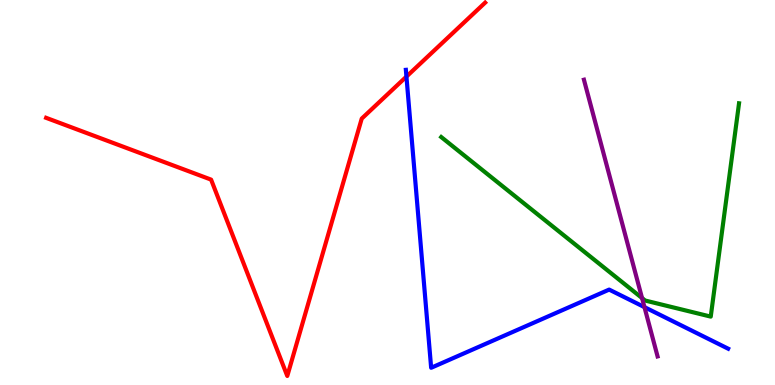[{'lines': ['blue', 'red'], 'intersections': [{'x': 5.24, 'y': 8.01}]}, {'lines': ['green', 'red'], 'intersections': []}, {'lines': ['purple', 'red'], 'intersections': []}, {'lines': ['blue', 'green'], 'intersections': []}, {'lines': ['blue', 'purple'], 'intersections': [{'x': 8.32, 'y': 2.02}]}, {'lines': ['green', 'purple'], 'intersections': [{'x': 8.28, 'y': 2.26}]}]